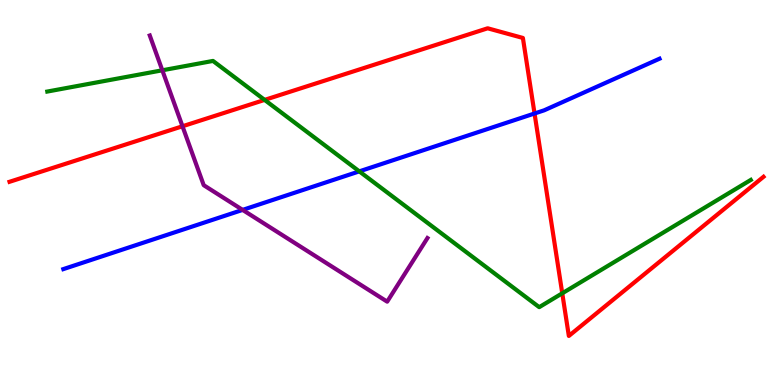[{'lines': ['blue', 'red'], 'intersections': [{'x': 6.9, 'y': 7.05}]}, {'lines': ['green', 'red'], 'intersections': [{'x': 3.41, 'y': 7.41}, {'x': 7.26, 'y': 2.38}]}, {'lines': ['purple', 'red'], 'intersections': [{'x': 2.35, 'y': 6.72}]}, {'lines': ['blue', 'green'], 'intersections': [{'x': 4.64, 'y': 5.55}]}, {'lines': ['blue', 'purple'], 'intersections': [{'x': 3.13, 'y': 4.55}]}, {'lines': ['green', 'purple'], 'intersections': [{'x': 2.09, 'y': 8.17}]}]